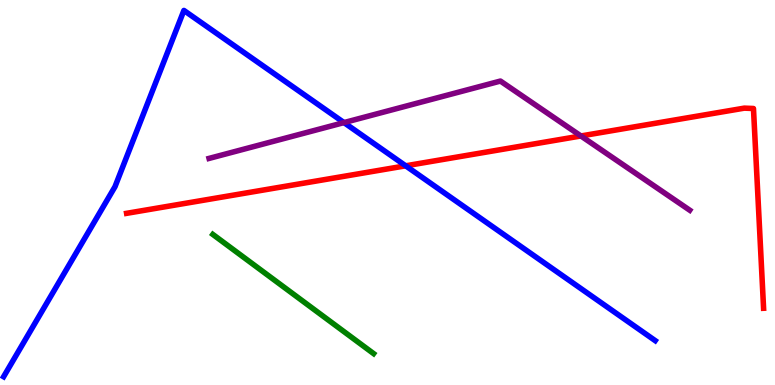[{'lines': ['blue', 'red'], 'intersections': [{'x': 5.23, 'y': 5.69}]}, {'lines': ['green', 'red'], 'intersections': []}, {'lines': ['purple', 'red'], 'intersections': [{'x': 7.5, 'y': 6.47}]}, {'lines': ['blue', 'green'], 'intersections': []}, {'lines': ['blue', 'purple'], 'intersections': [{'x': 4.44, 'y': 6.82}]}, {'lines': ['green', 'purple'], 'intersections': []}]